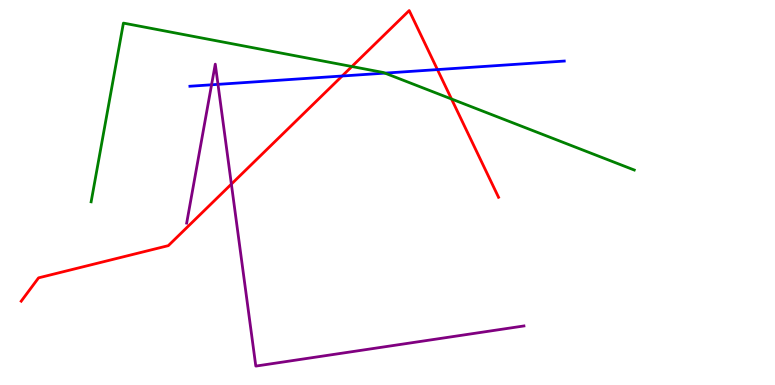[{'lines': ['blue', 'red'], 'intersections': [{'x': 4.41, 'y': 8.03}, {'x': 5.64, 'y': 8.19}]}, {'lines': ['green', 'red'], 'intersections': [{'x': 4.54, 'y': 8.27}, {'x': 5.83, 'y': 7.43}]}, {'lines': ['purple', 'red'], 'intersections': [{'x': 2.99, 'y': 5.22}]}, {'lines': ['blue', 'green'], 'intersections': [{'x': 4.97, 'y': 8.1}]}, {'lines': ['blue', 'purple'], 'intersections': [{'x': 2.73, 'y': 7.8}, {'x': 2.81, 'y': 7.81}]}, {'lines': ['green', 'purple'], 'intersections': []}]